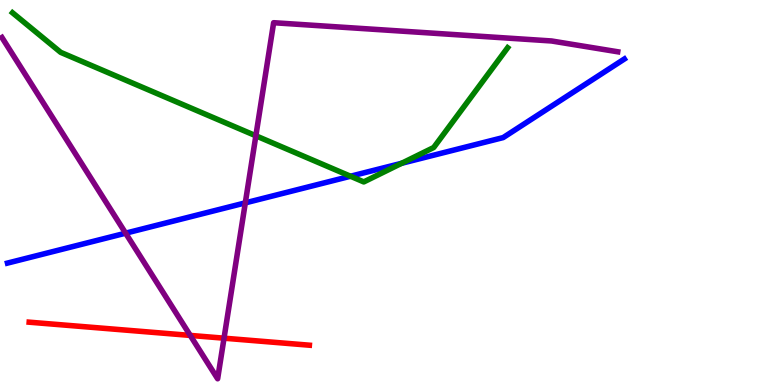[{'lines': ['blue', 'red'], 'intersections': []}, {'lines': ['green', 'red'], 'intersections': []}, {'lines': ['purple', 'red'], 'intersections': [{'x': 2.45, 'y': 1.29}, {'x': 2.89, 'y': 1.22}]}, {'lines': ['blue', 'green'], 'intersections': [{'x': 4.52, 'y': 5.42}, {'x': 5.18, 'y': 5.76}]}, {'lines': ['blue', 'purple'], 'intersections': [{'x': 1.62, 'y': 3.94}, {'x': 3.17, 'y': 4.73}]}, {'lines': ['green', 'purple'], 'intersections': [{'x': 3.3, 'y': 6.47}]}]